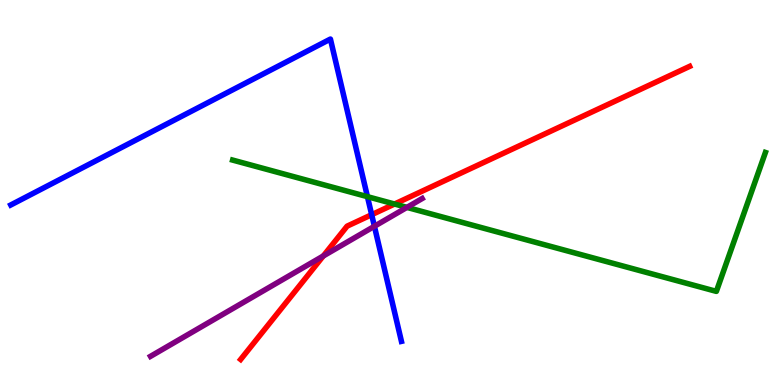[{'lines': ['blue', 'red'], 'intersections': [{'x': 4.8, 'y': 4.42}]}, {'lines': ['green', 'red'], 'intersections': [{'x': 5.09, 'y': 4.7}]}, {'lines': ['purple', 'red'], 'intersections': [{'x': 4.17, 'y': 3.35}]}, {'lines': ['blue', 'green'], 'intersections': [{'x': 4.74, 'y': 4.89}]}, {'lines': ['blue', 'purple'], 'intersections': [{'x': 4.83, 'y': 4.12}]}, {'lines': ['green', 'purple'], 'intersections': [{'x': 5.25, 'y': 4.61}]}]